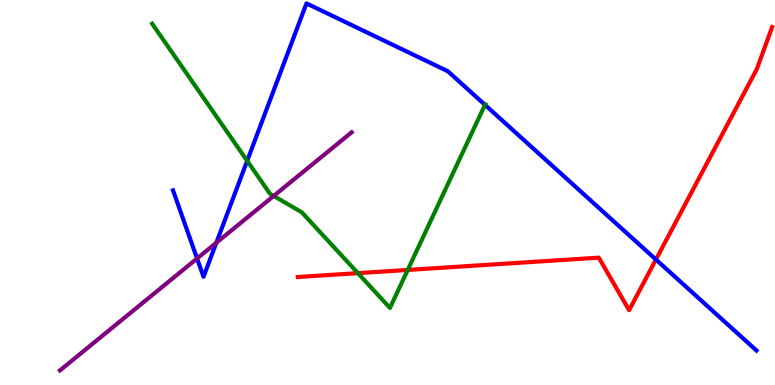[{'lines': ['blue', 'red'], 'intersections': [{'x': 8.46, 'y': 3.26}]}, {'lines': ['green', 'red'], 'intersections': [{'x': 4.62, 'y': 2.91}, {'x': 5.26, 'y': 2.99}]}, {'lines': ['purple', 'red'], 'intersections': []}, {'lines': ['blue', 'green'], 'intersections': [{'x': 3.19, 'y': 5.82}, {'x': 6.26, 'y': 7.28}]}, {'lines': ['blue', 'purple'], 'intersections': [{'x': 2.54, 'y': 3.29}, {'x': 2.79, 'y': 3.69}]}, {'lines': ['green', 'purple'], 'intersections': [{'x': 3.53, 'y': 4.91}]}]